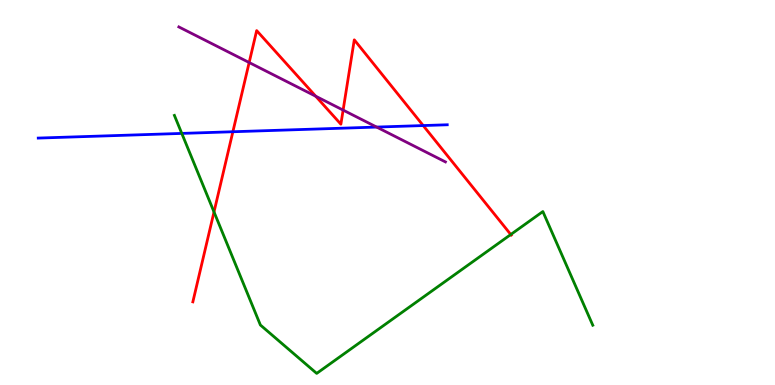[{'lines': ['blue', 'red'], 'intersections': [{'x': 3.0, 'y': 6.58}, {'x': 5.46, 'y': 6.74}]}, {'lines': ['green', 'red'], 'intersections': [{'x': 2.76, 'y': 4.49}, {'x': 6.59, 'y': 3.91}]}, {'lines': ['purple', 'red'], 'intersections': [{'x': 3.21, 'y': 8.38}, {'x': 4.07, 'y': 7.5}, {'x': 4.43, 'y': 7.14}]}, {'lines': ['blue', 'green'], 'intersections': [{'x': 2.35, 'y': 6.53}]}, {'lines': ['blue', 'purple'], 'intersections': [{'x': 4.86, 'y': 6.7}]}, {'lines': ['green', 'purple'], 'intersections': []}]